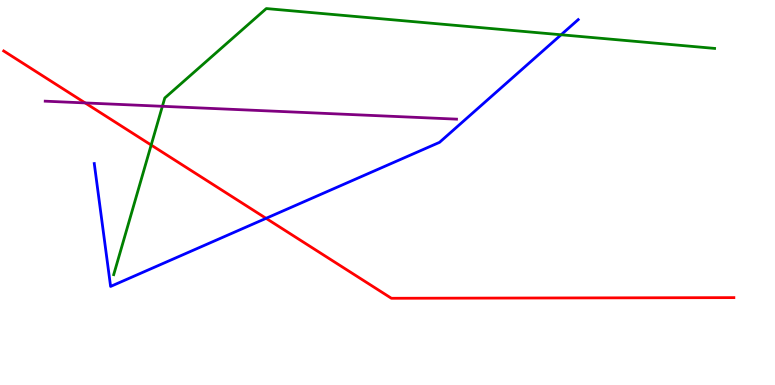[{'lines': ['blue', 'red'], 'intersections': [{'x': 3.43, 'y': 4.33}]}, {'lines': ['green', 'red'], 'intersections': [{'x': 1.95, 'y': 6.23}]}, {'lines': ['purple', 'red'], 'intersections': [{'x': 1.1, 'y': 7.33}]}, {'lines': ['blue', 'green'], 'intersections': [{'x': 7.24, 'y': 9.1}]}, {'lines': ['blue', 'purple'], 'intersections': []}, {'lines': ['green', 'purple'], 'intersections': [{'x': 2.1, 'y': 7.24}]}]